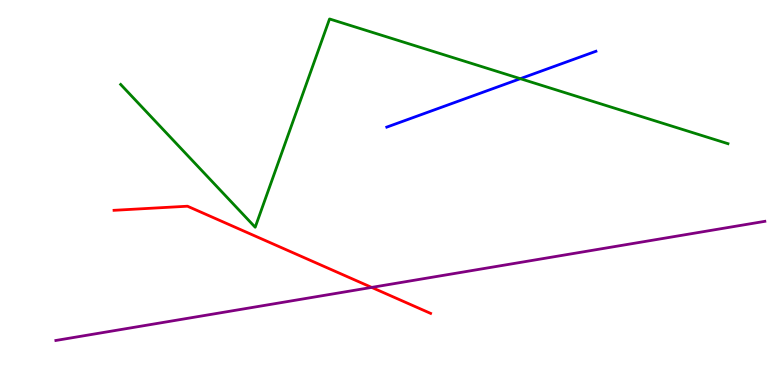[{'lines': ['blue', 'red'], 'intersections': []}, {'lines': ['green', 'red'], 'intersections': []}, {'lines': ['purple', 'red'], 'intersections': [{'x': 4.8, 'y': 2.53}]}, {'lines': ['blue', 'green'], 'intersections': [{'x': 6.71, 'y': 7.96}]}, {'lines': ['blue', 'purple'], 'intersections': []}, {'lines': ['green', 'purple'], 'intersections': []}]